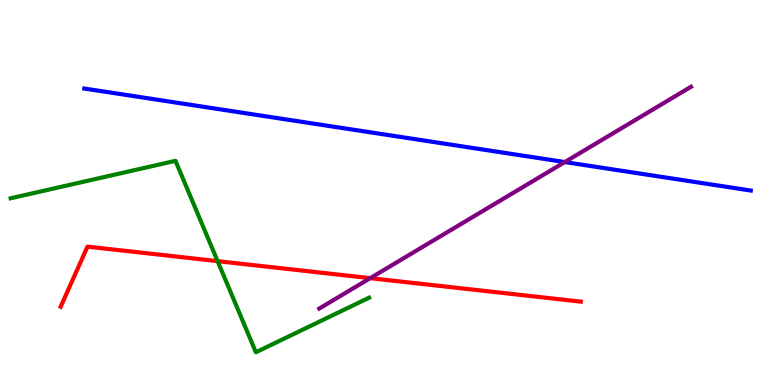[{'lines': ['blue', 'red'], 'intersections': []}, {'lines': ['green', 'red'], 'intersections': [{'x': 2.81, 'y': 3.22}]}, {'lines': ['purple', 'red'], 'intersections': [{'x': 4.78, 'y': 2.78}]}, {'lines': ['blue', 'green'], 'intersections': []}, {'lines': ['blue', 'purple'], 'intersections': [{'x': 7.29, 'y': 5.79}]}, {'lines': ['green', 'purple'], 'intersections': []}]